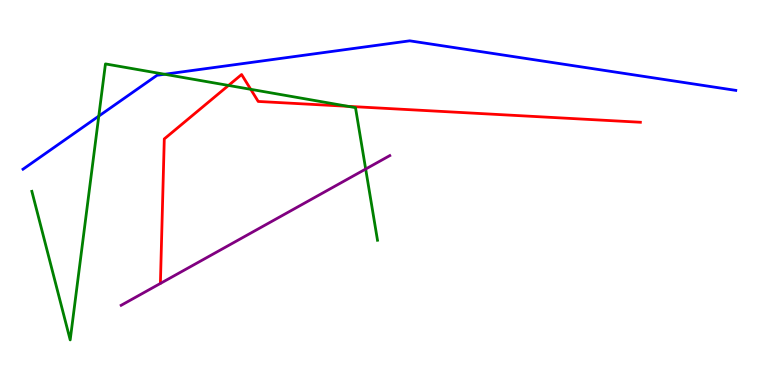[{'lines': ['blue', 'red'], 'intersections': []}, {'lines': ['green', 'red'], 'intersections': [{'x': 2.95, 'y': 7.78}, {'x': 3.24, 'y': 7.68}, {'x': 4.49, 'y': 7.24}]}, {'lines': ['purple', 'red'], 'intersections': []}, {'lines': ['blue', 'green'], 'intersections': [{'x': 1.27, 'y': 6.98}, {'x': 2.12, 'y': 8.07}]}, {'lines': ['blue', 'purple'], 'intersections': []}, {'lines': ['green', 'purple'], 'intersections': [{'x': 4.72, 'y': 5.61}]}]